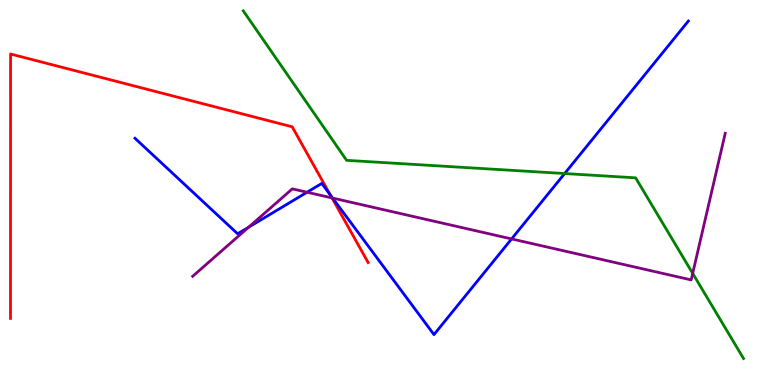[{'lines': ['blue', 'red'], 'intersections': [{'x': 4.26, 'y': 4.93}]}, {'lines': ['green', 'red'], 'intersections': []}, {'lines': ['purple', 'red'], 'intersections': [{'x': 4.28, 'y': 4.86}]}, {'lines': ['blue', 'green'], 'intersections': [{'x': 7.29, 'y': 5.49}]}, {'lines': ['blue', 'purple'], 'intersections': [{'x': 3.21, 'y': 4.1}, {'x': 3.96, 'y': 5.01}, {'x': 4.29, 'y': 4.86}, {'x': 6.6, 'y': 3.79}]}, {'lines': ['green', 'purple'], 'intersections': [{'x': 8.94, 'y': 2.9}]}]